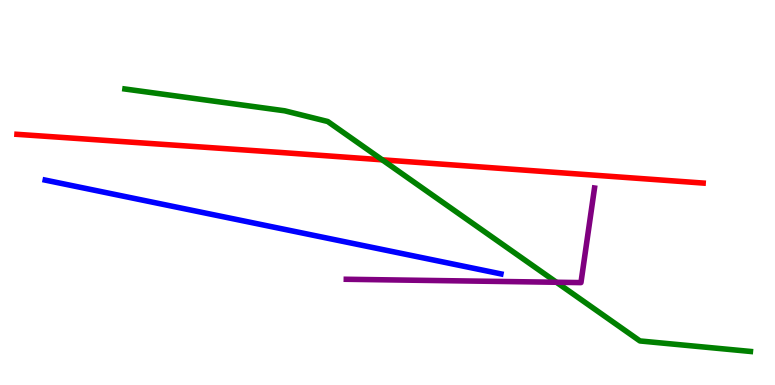[{'lines': ['blue', 'red'], 'intersections': []}, {'lines': ['green', 'red'], 'intersections': [{'x': 4.93, 'y': 5.85}]}, {'lines': ['purple', 'red'], 'intersections': []}, {'lines': ['blue', 'green'], 'intersections': []}, {'lines': ['blue', 'purple'], 'intersections': []}, {'lines': ['green', 'purple'], 'intersections': [{'x': 7.18, 'y': 2.67}]}]